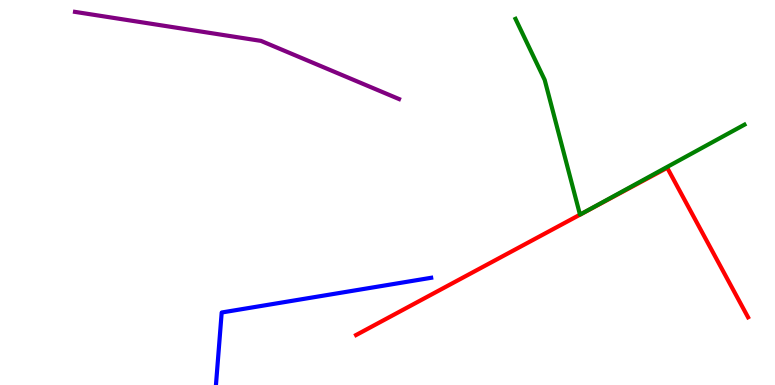[{'lines': ['blue', 'red'], 'intersections': []}, {'lines': ['green', 'red'], 'intersections': []}, {'lines': ['purple', 'red'], 'intersections': []}, {'lines': ['blue', 'green'], 'intersections': []}, {'lines': ['blue', 'purple'], 'intersections': []}, {'lines': ['green', 'purple'], 'intersections': []}]